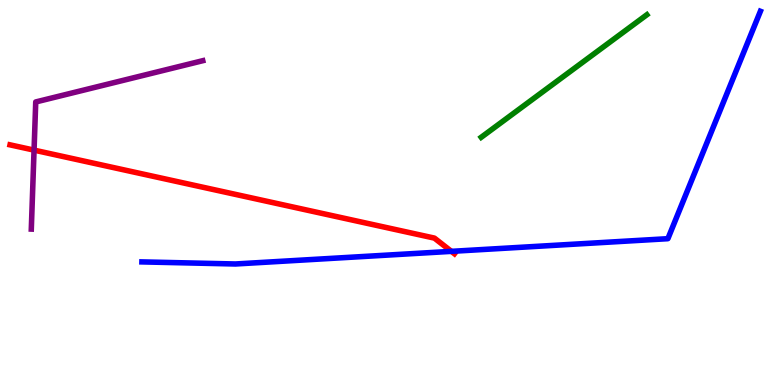[{'lines': ['blue', 'red'], 'intersections': [{'x': 5.82, 'y': 3.47}]}, {'lines': ['green', 'red'], 'intersections': []}, {'lines': ['purple', 'red'], 'intersections': [{'x': 0.439, 'y': 6.1}]}, {'lines': ['blue', 'green'], 'intersections': []}, {'lines': ['blue', 'purple'], 'intersections': []}, {'lines': ['green', 'purple'], 'intersections': []}]